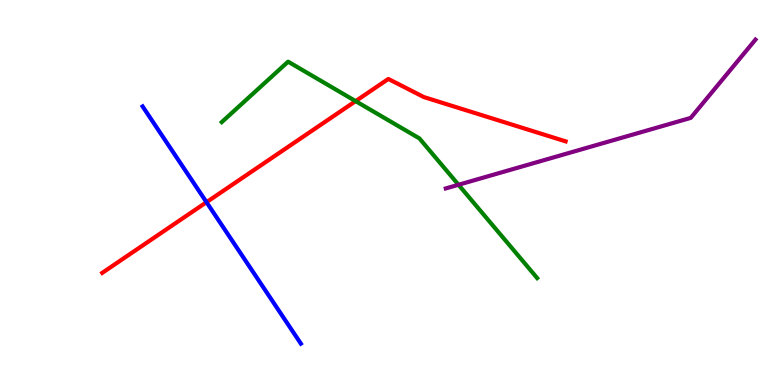[{'lines': ['blue', 'red'], 'intersections': [{'x': 2.66, 'y': 4.75}]}, {'lines': ['green', 'red'], 'intersections': [{'x': 4.59, 'y': 7.37}]}, {'lines': ['purple', 'red'], 'intersections': []}, {'lines': ['blue', 'green'], 'intersections': []}, {'lines': ['blue', 'purple'], 'intersections': []}, {'lines': ['green', 'purple'], 'intersections': [{'x': 5.92, 'y': 5.2}]}]